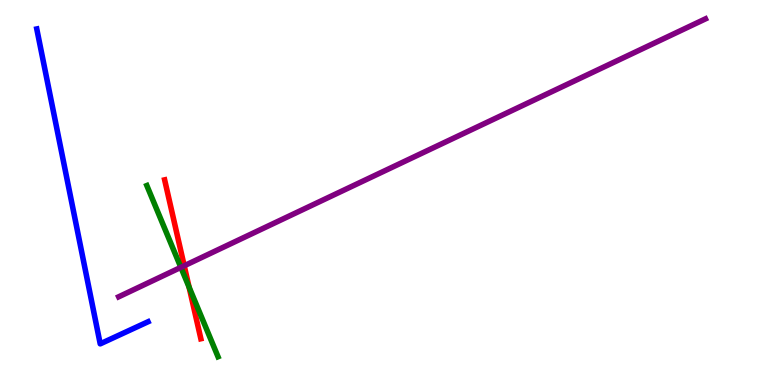[{'lines': ['blue', 'red'], 'intersections': []}, {'lines': ['green', 'red'], 'intersections': [{'x': 2.44, 'y': 2.54}]}, {'lines': ['purple', 'red'], 'intersections': [{'x': 2.38, 'y': 3.1}]}, {'lines': ['blue', 'green'], 'intersections': []}, {'lines': ['blue', 'purple'], 'intersections': []}, {'lines': ['green', 'purple'], 'intersections': [{'x': 2.33, 'y': 3.06}]}]